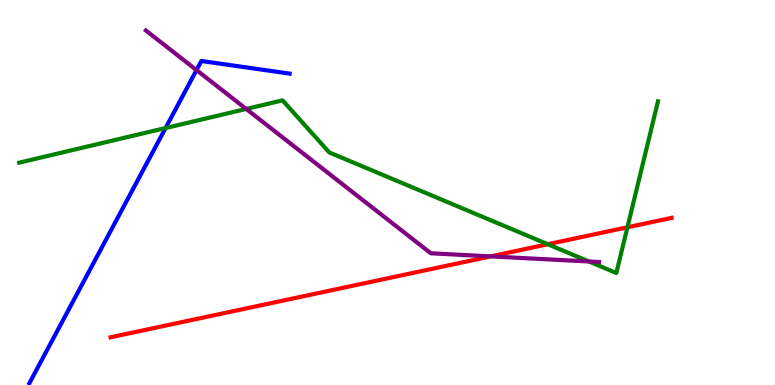[{'lines': ['blue', 'red'], 'intersections': []}, {'lines': ['green', 'red'], 'intersections': [{'x': 7.07, 'y': 3.66}, {'x': 8.1, 'y': 4.1}]}, {'lines': ['purple', 'red'], 'intersections': [{'x': 6.33, 'y': 3.34}]}, {'lines': ['blue', 'green'], 'intersections': [{'x': 2.14, 'y': 6.67}]}, {'lines': ['blue', 'purple'], 'intersections': [{'x': 2.54, 'y': 8.18}]}, {'lines': ['green', 'purple'], 'intersections': [{'x': 3.18, 'y': 7.17}, {'x': 7.6, 'y': 3.21}]}]